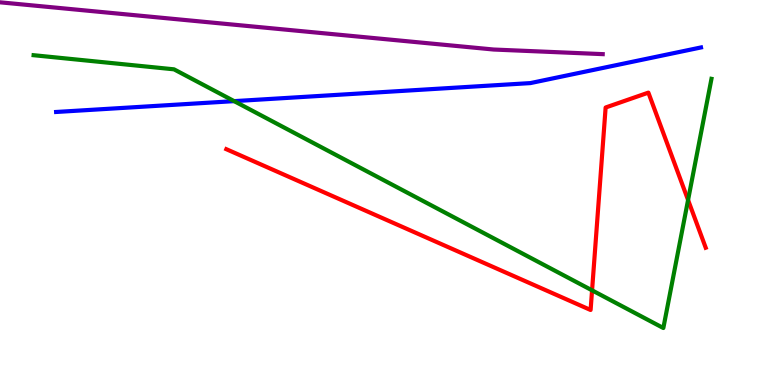[{'lines': ['blue', 'red'], 'intersections': []}, {'lines': ['green', 'red'], 'intersections': [{'x': 7.64, 'y': 2.46}, {'x': 8.88, 'y': 4.81}]}, {'lines': ['purple', 'red'], 'intersections': []}, {'lines': ['blue', 'green'], 'intersections': [{'x': 3.02, 'y': 7.37}]}, {'lines': ['blue', 'purple'], 'intersections': []}, {'lines': ['green', 'purple'], 'intersections': []}]